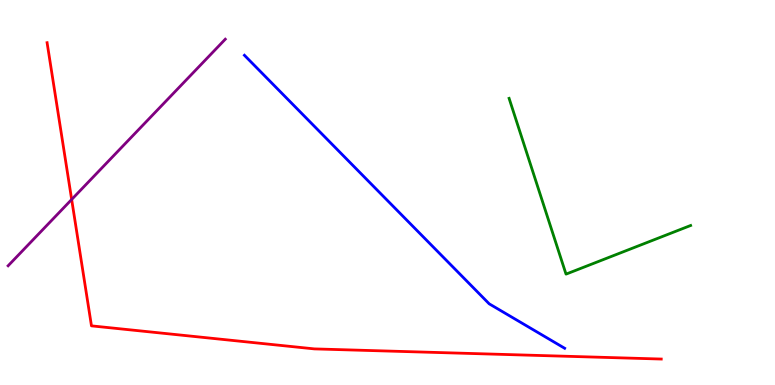[{'lines': ['blue', 'red'], 'intersections': []}, {'lines': ['green', 'red'], 'intersections': []}, {'lines': ['purple', 'red'], 'intersections': [{'x': 0.925, 'y': 4.82}]}, {'lines': ['blue', 'green'], 'intersections': []}, {'lines': ['blue', 'purple'], 'intersections': []}, {'lines': ['green', 'purple'], 'intersections': []}]